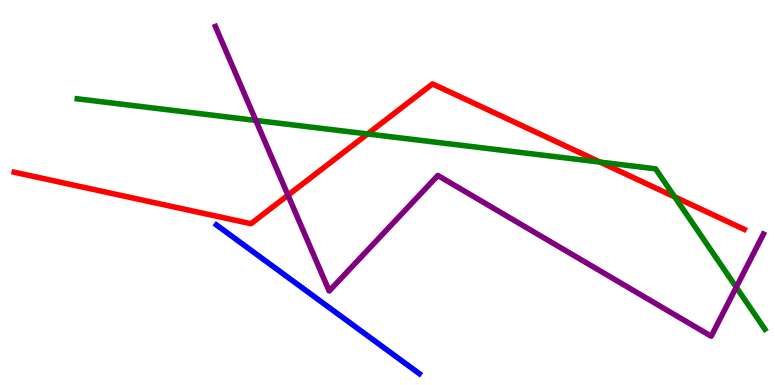[{'lines': ['blue', 'red'], 'intersections': []}, {'lines': ['green', 'red'], 'intersections': [{'x': 4.74, 'y': 6.52}, {'x': 7.74, 'y': 5.79}, {'x': 8.71, 'y': 4.89}]}, {'lines': ['purple', 'red'], 'intersections': [{'x': 3.72, 'y': 4.93}]}, {'lines': ['blue', 'green'], 'intersections': []}, {'lines': ['blue', 'purple'], 'intersections': []}, {'lines': ['green', 'purple'], 'intersections': [{'x': 3.3, 'y': 6.87}, {'x': 9.5, 'y': 2.54}]}]